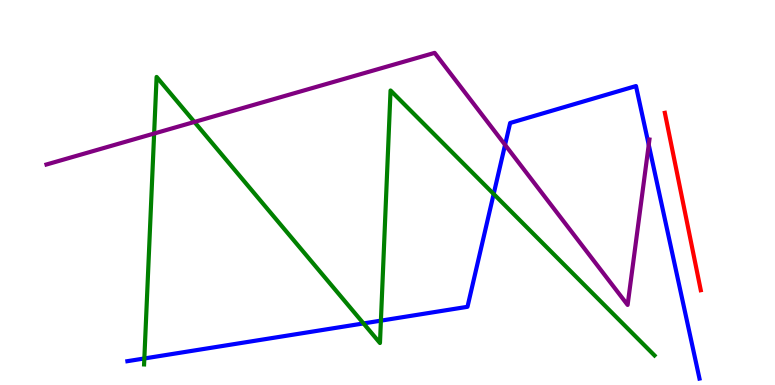[{'lines': ['blue', 'red'], 'intersections': []}, {'lines': ['green', 'red'], 'intersections': []}, {'lines': ['purple', 'red'], 'intersections': []}, {'lines': ['blue', 'green'], 'intersections': [{'x': 1.86, 'y': 0.689}, {'x': 4.69, 'y': 1.6}, {'x': 4.91, 'y': 1.67}, {'x': 6.37, 'y': 4.96}]}, {'lines': ['blue', 'purple'], 'intersections': [{'x': 6.52, 'y': 6.24}, {'x': 8.37, 'y': 6.24}]}, {'lines': ['green', 'purple'], 'intersections': [{'x': 1.99, 'y': 6.53}, {'x': 2.51, 'y': 6.83}]}]